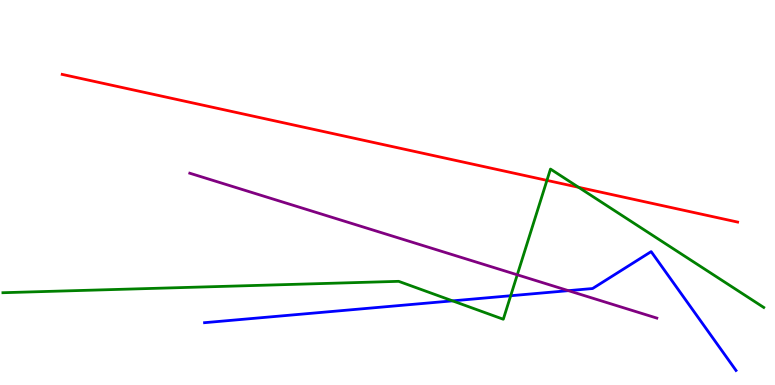[{'lines': ['blue', 'red'], 'intersections': []}, {'lines': ['green', 'red'], 'intersections': [{'x': 7.06, 'y': 5.31}, {'x': 7.47, 'y': 5.14}]}, {'lines': ['purple', 'red'], 'intersections': []}, {'lines': ['blue', 'green'], 'intersections': [{'x': 5.84, 'y': 2.19}, {'x': 6.59, 'y': 2.32}]}, {'lines': ['blue', 'purple'], 'intersections': [{'x': 7.33, 'y': 2.45}]}, {'lines': ['green', 'purple'], 'intersections': [{'x': 6.67, 'y': 2.86}]}]